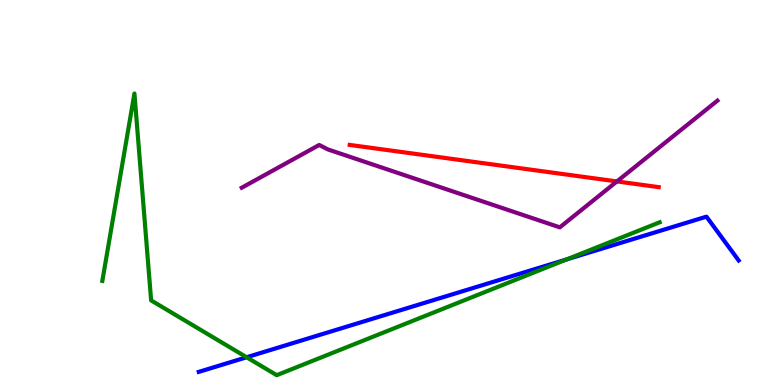[{'lines': ['blue', 'red'], 'intersections': []}, {'lines': ['green', 'red'], 'intersections': []}, {'lines': ['purple', 'red'], 'intersections': [{'x': 7.96, 'y': 5.29}]}, {'lines': ['blue', 'green'], 'intersections': [{'x': 3.18, 'y': 0.721}, {'x': 7.31, 'y': 3.26}]}, {'lines': ['blue', 'purple'], 'intersections': []}, {'lines': ['green', 'purple'], 'intersections': []}]